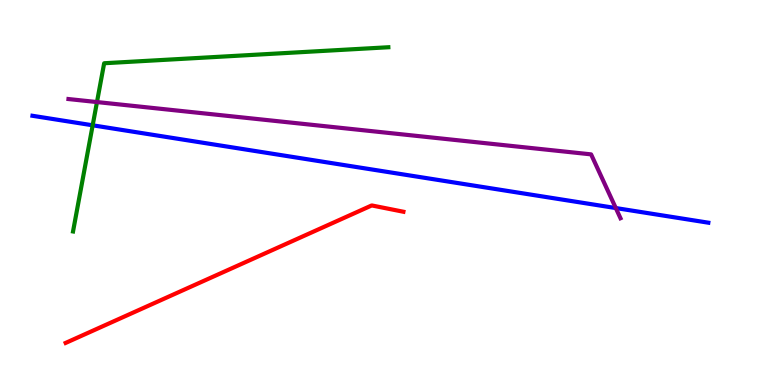[{'lines': ['blue', 'red'], 'intersections': []}, {'lines': ['green', 'red'], 'intersections': []}, {'lines': ['purple', 'red'], 'intersections': []}, {'lines': ['blue', 'green'], 'intersections': [{'x': 1.2, 'y': 6.75}]}, {'lines': ['blue', 'purple'], 'intersections': [{'x': 7.95, 'y': 4.6}]}, {'lines': ['green', 'purple'], 'intersections': [{'x': 1.25, 'y': 7.35}]}]